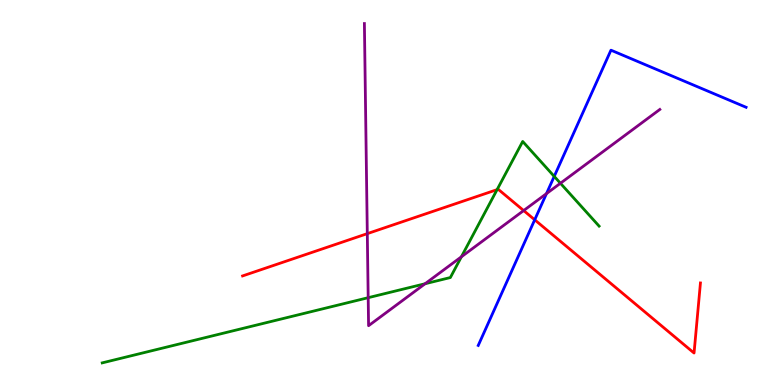[{'lines': ['blue', 'red'], 'intersections': [{'x': 6.9, 'y': 4.29}]}, {'lines': ['green', 'red'], 'intersections': [{'x': 6.41, 'y': 5.07}]}, {'lines': ['purple', 'red'], 'intersections': [{'x': 4.74, 'y': 3.93}, {'x': 6.76, 'y': 4.53}]}, {'lines': ['blue', 'green'], 'intersections': [{'x': 7.15, 'y': 5.42}]}, {'lines': ['blue', 'purple'], 'intersections': [{'x': 7.05, 'y': 4.97}]}, {'lines': ['green', 'purple'], 'intersections': [{'x': 4.75, 'y': 2.27}, {'x': 5.49, 'y': 2.63}, {'x': 5.95, 'y': 3.33}, {'x': 7.23, 'y': 5.24}]}]